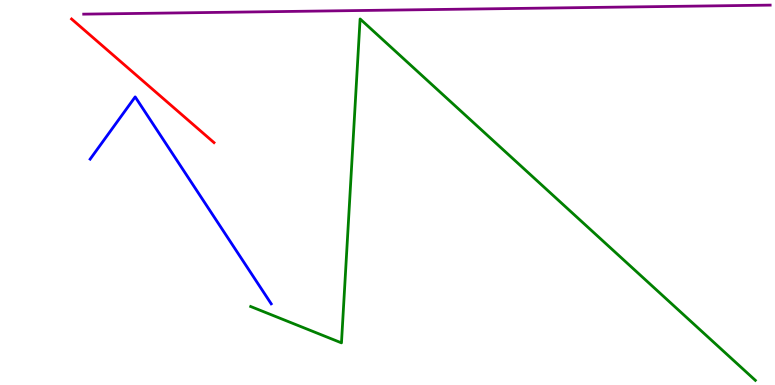[{'lines': ['blue', 'red'], 'intersections': []}, {'lines': ['green', 'red'], 'intersections': []}, {'lines': ['purple', 'red'], 'intersections': []}, {'lines': ['blue', 'green'], 'intersections': []}, {'lines': ['blue', 'purple'], 'intersections': []}, {'lines': ['green', 'purple'], 'intersections': []}]